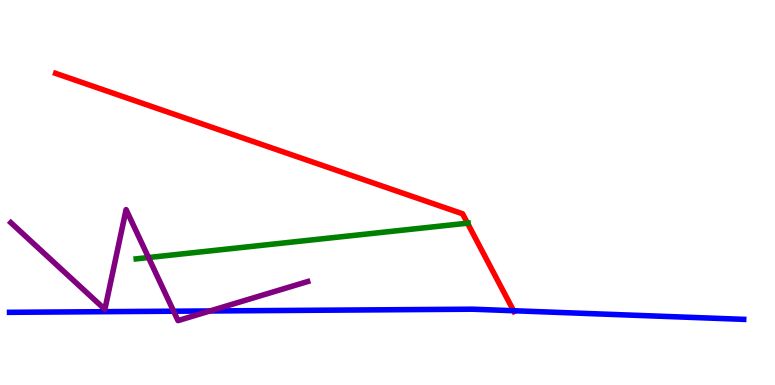[{'lines': ['blue', 'red'], 'intersections': [{'x': 6.63, 'y': 1.93}]}, {'lines': ['green', 'red'], 'intersections': [{'x': 6.03, 'y': 4.2}]}, {'lines': ['purple', 'red'], 'intersections': []}, {'lines': ['blue', 'green'], 'intersections': []}, {'lines': ['blue', 'purple'], 'intersections': [{'x': 2.24, 'y': 1.92}, {'x': 2.71, 'y': 1.92}]}, {'lines': ['green', 'purple'], 'intersections': [{'x': 1.92, 'y': 3.31}]}]